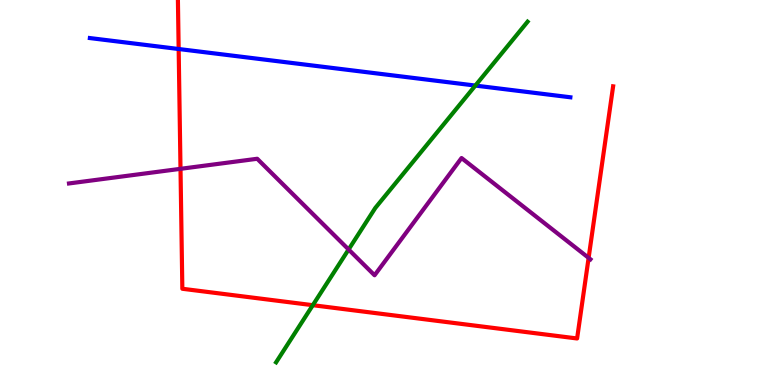[{'lines': ['blue', 'red'], 'intersections': [{'x': 2.31, 'y': 8.73}]}, {'lines': ['green', 'red'], 'intersections': [{'x': 4.04, 'y': 2.07}]}, {'lines': ['purple', 'red'], 'intersections': [{'x': 2.33, 'y': 5.61}, {'x': 7.6, 'y': 3.3}]}, {'lines': ['blue', 'green'], 'intersections': [{'x': 6.13, 'y': 7.78}]}, {'lines': ['blue', 'purple'], 'intersections': []}, {'lines': ['green', 'purple'], 'intersections': [{'x': 4.5, 'y': 3.52}]}]